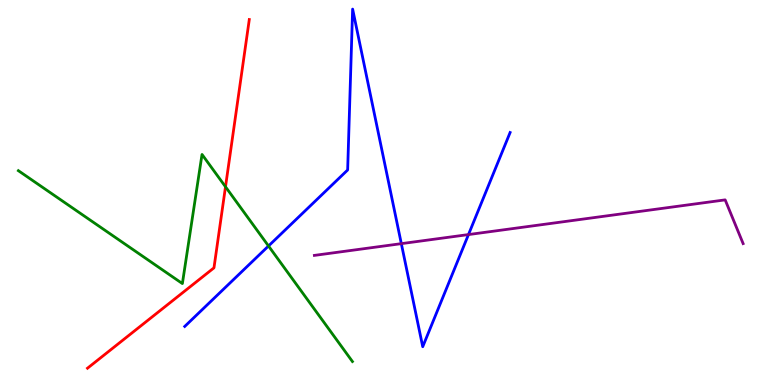[{'lines': ['blue', 'red'], 'intersections': []}, {'lines': ['green', 'red'], 'intersections': [{'x': 2.91, 'y': 5.15}]}, {'lines': ['purple', 'red'], 'intersections': []}, {'lines': ['blue', 'green'], 'intersections': [{'x': 3.46, 'y': 3.61}]}, {'lines': ['blue', 'purple'], 'intersections': [{'x': 5.18, 'y': 3.67}, {'x': 6.04, 'y': 3.91}]}, {'lines': ['green', 'purple'], 'intersections': []}]